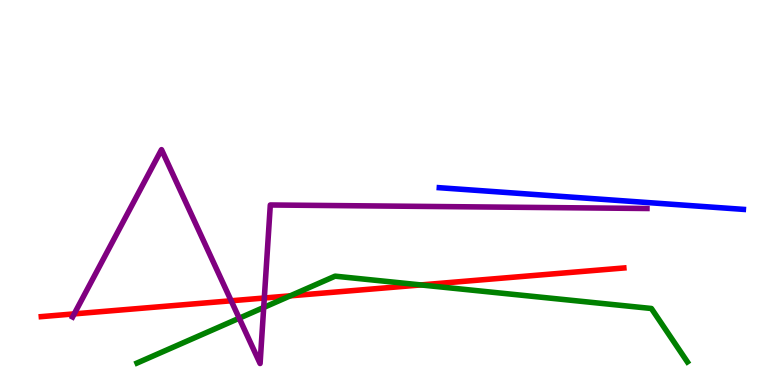[{'lines': ['blue', 'red'], 'intersections': []}, {'lines': ['green', 'red'], 'intersections': [{'x': 3.75, 'y': 2.32}, {'x': 5.43, 'y': 2.6}]}, {'lines': ['purple', 'red'], 'intersections': [{'x': 0.958, 'y': 1.85}, {'x': 2.98, 'y': 2.19}, {'x': 3.41, 'y': 2.26}]}, {'lines': ['blue', 'green'], 'intersections': []}, {'lines': ['blue', 'purple'], 'intersections': []}, {'lines': ['green', 'purple'], 'intersections': [{'x': 3.09, 'y': 1.73}, {'x': 3.4, 'y': 2.01}]}]